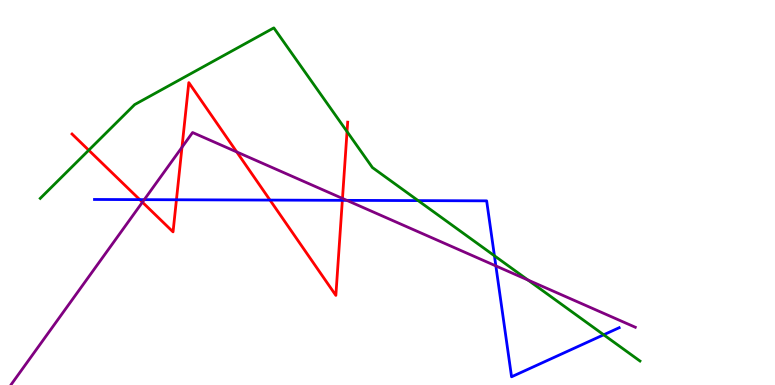[{'lines': ['blue', 'red'], 'intersections': [{'x': 1.8, 'y': 4.81}, {'x': 2.28, 'y': 4.81}, {'x': 3.48, 'y': 4.8}, {'x': 4.42, 'y': 4.8}]}, {'lines': ['green', 'red'], 'intersections': [{'x': 1.15, 'y': 6.1}, {'x': 4.48, 'y': 6.58}]}, {'lines': ['purple', 'red'], 'intersections': [{'x': 1.84, 'y': 4.75}, {'x': 2.35, 'y': 6.18}, {'x': 3.05, 'y': 6.05}, {'x': 4.42, 'y': 4.85}]}, {'lines': ['blue', 'green'], 'intersections': [{'x': 5.4, 'y': 4.79}, {'x': 6.38, 'y': 3.36}, {'x': 7.79, 'y': 1.3}]}, {'lines': ['blue', 'purple'], 'intersections': [{'x': 1.86, 'y': 4.81}, {'x': 4.48, 'y': 4.8}, {'x': 6.4, 'y': 3.09}]}, {'lines': ['green', 'purple'], 'intersections': [{'x': 6.81, 'y': 2.73}]}]